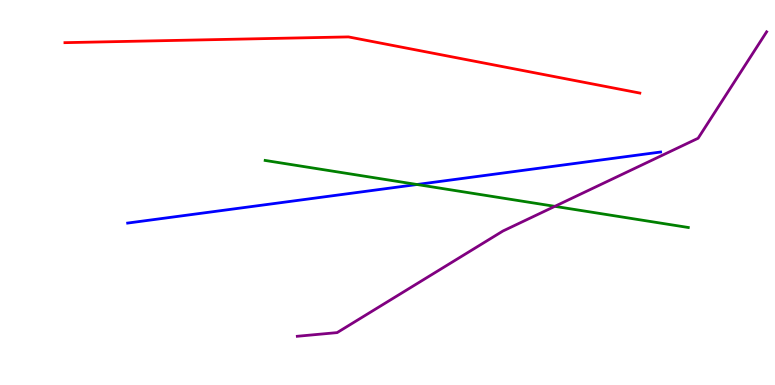[{'lines': ['blue', 'red'], 'intersections': []}, {'lines': ['green', 'red'], 'intersections': []}, {'lines': ['purple', 'red'], 'intersections': []}, {'lines': ['blue', 'green'], 'intersections': [{'x': 5.38, 'y': 5.21}]}, {'lines': ['blue', 'purple'], 'intersections': []}, {'lines': ['green', 'purple'], 'intersections': [{'x': 7.16, 'y': 4.64}]}]